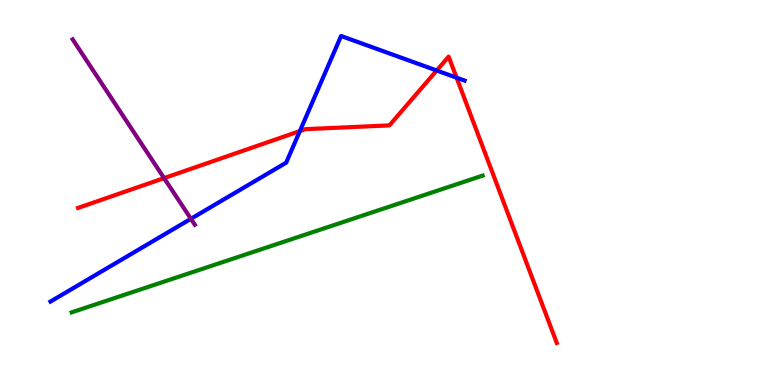[{'lines': ['blue', 'red'], 'intersections': [{'x': 3.87, 'y': 6.6}, {'x': 5.63, 'y': 8.17}, {'x': 5.89, 'y': 7.98}]}, {'lines': ['green', 'red'], 'intersections': []}, {'lines': ['purple', 'red'], 'intersections': [{'x': 2.12, 'y': 5.37}]}, {'lines': ['blue', 'green'], 'intersections': []}, {'lines': ['blue', 'purple'], 'intersections': [{'x': 2.46, 'y': 4.32}]}, {'lines': ['green', 'purple'], 'intersections': []}]